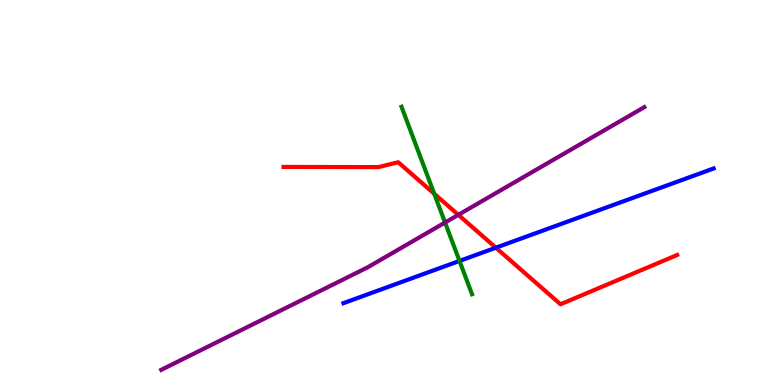[{'lines': ['blue', 'red'], 'intersections': [{'x': 6.4, 'y': 3.57}]}, {'lines': ['green', 'red'], 'intersections': [{'x': 5.6, 'y': 4.97}]}, {'lines': ['purple', 'red'], 'intersections': [{'x': 5.91, 'y': 4.42}]}, {'lines': ['blue', 'green'], 'intersections': [{'x': 5.93, 'y': 3.22}]}, {'lines': ['blue', 'purple'], 'intersections': []}, {'lines': ['green', 'purple'], 'intersections': [{'x': 5.74, 'y': 4.22}]}]